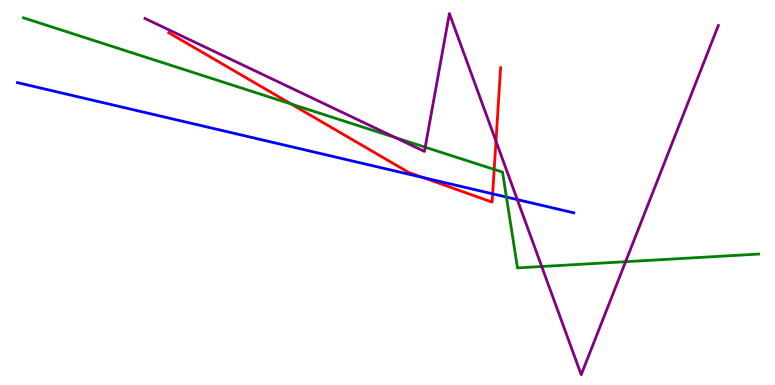[{'lines': ['blue', 'red'], 'intersections': [{'x': 5.46, 'y': 5.39}, {'x': 6.36, 'y': 4.97}]}, {'lines': ['green', 'red'], 'intersections': [{'x': 3.76, 'y': 7.3}, {'x': 6.38, 'y': 5.6}]}, {'lines': ['purple', 'red'], 'intersections': [{'x': 6.4, 'y': 6.33}]}, {'lines': ['blue', 'green'], 'intersections': [{'x': 6.53, 'y': 4.88}]}, {'lines': ['blue', 'purple'], 'intersections': [{'x': 6.67, 'y': 4.82}]}, {'lines': ['green', 'purple'], 'intersections': [{'x': 5.1, 'y': 6.43}, {'x': 5.49, 'y': 6.18}, {'x': 6.99, 'y': 3.08}, {'x': 8.07, 'y': 3.2}]}]